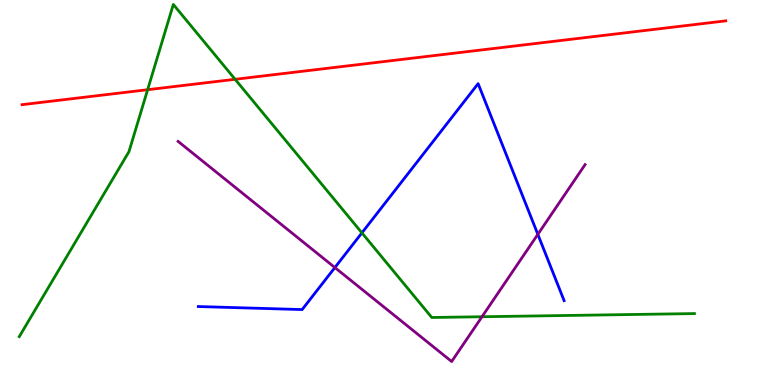[{'lines': ['blue', 'red'], 'intersections': []}, {'lines': ['green', 'red'], 'intersections': [{'x': 1.9, 'y': 7.67}, {'x': 3.03, 'y': 7.94}]}, {'lines': ['purple', 'red'], 'intersections': []}, {'lines': ['blue', 'green'], 'intersections': [{'x': 4.67, 'y': 3.95}]}, {'lines': ['blue', 'purple'], 'intersections': [{'x': 4.32, 'y': 3.05}, {'x': 6.94, 'y': 3.91}]}, {'lines': ['green', 'purple'], 'intersections': [{'x': 6.22, 'y': 1.77}]}]